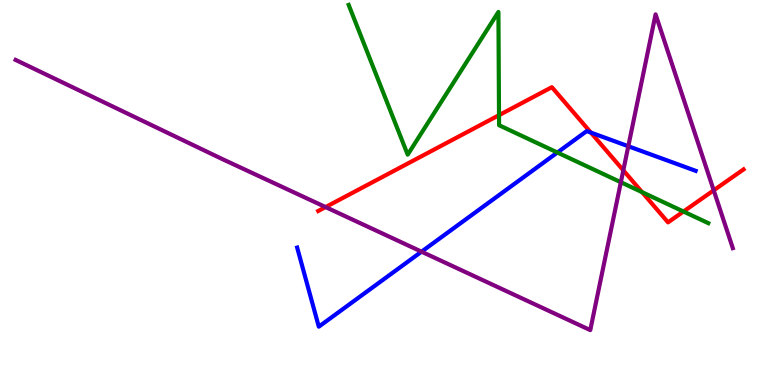[{'lines': ['blue', 'red'], 'intersections': [{'x': 7.62, 'y': 6.56}]}, {'lines': ['green', 'red'], 'intersections': [{'x': 6.44, 'y': 7.01}, {'x': 8.28, 'y': 5.01}, {'x': 8.82, 'y': 4.51}]}, {'lines': ['purple', 'red'], 'intersections': [{'x': 4.2, 'y': 4.62}, {'x': 8.04, 'y': 5.58}, {'x': 9.21, 'y': 5.06}]}, {'lines': ['blue', 'green'], 'intersections': [{'x': 7.19, 'y': 6.04}]}, {'lines': ['blue', 'purple'], 'intersections': [{'x': 5.44, 'y': 3.46}, {'x': 8.11, 'y': 6.2}]}, {'lines': ['green', 'purple'], 'intersections': [{'x': 8.01, 'y': 5.27}]}]